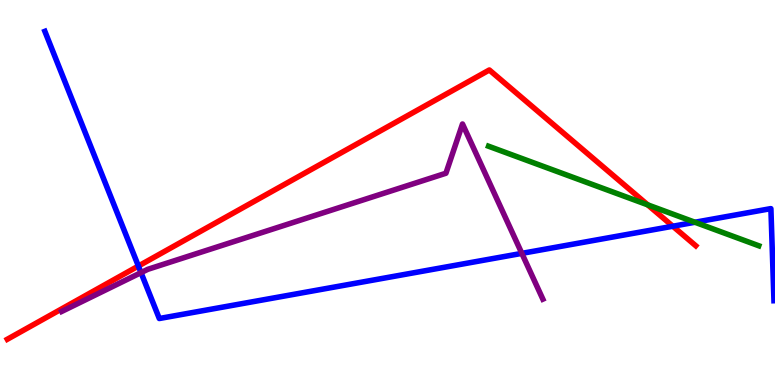[{'lines': ['blue', 'red'], 'intersections': [{'x': 1.79, 'y': 3.09}, {'x': 8.68, 'y': 4.12}]}, {'lines': ['green', 'red'], 'intersections': [{'x': 8.36, 'y': 4.68}]}, {'lines': ['purple', 'red'], 'intersections': []}, {'lines': ['blue', 'green'], 'intersections': [{'x': 8.97, 'y': 4.23}]}, {'lines': ['blue', 'purple'], 'intersections': [{'x': 1.82, 'y': 2.92}, {'x': 6.73, 'y': 3.42}]}, {'lines': ['green', 'purple'], 'intersections': []}]